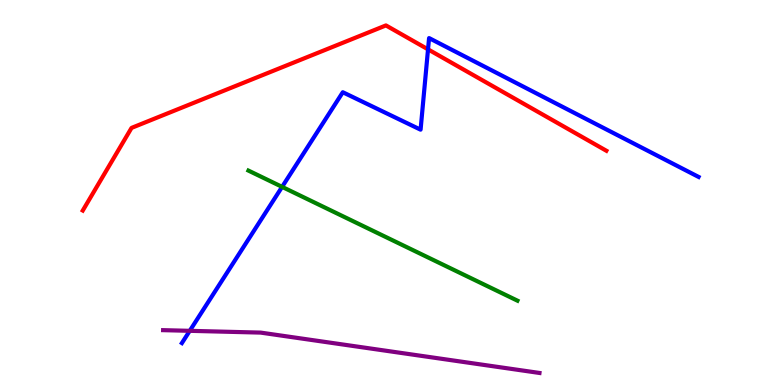[{'lines': ['blue', 'red'], 'intersections': [{'x': 5.52, 'y': 8.72}]}, {'lines': ['green', 'red'], 'intersections': []}, {'lines': ['purple', 'red'], 'intersections': []}, {'lines': ['blue', 'green'], 'intersections': [{'x': 3.64, 'y': 5.15}]}, {'lines': ['blue', 'purple'], 'intersections': [{'x': 2.45, 'y': 1.41}]}, {'lines': ['green', 'purple'], 'intersections': []}]